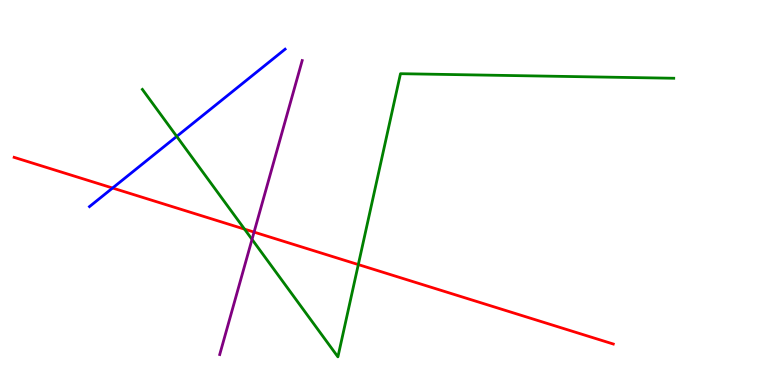[{'lines': ['blue', 'red'], 'intersections': [{'x': 1.45, 'y': 5.12}]}, {'lines': ['green', 'red'], 'intersections': [{'x': 3.16, 'y': 4.05}, {'x': 4.62, 'y': 3.13}]}, {'lines': ['purple', 'red'], 'intersections': [{'x': 3.28, 'y': 3.97}]}, {'lines': ['blue', 'green'], 'intersections': [{'x': 2.28, 'y': 6.46}]}, {'lines': ['blue', 'purple'], 'intersections': []}, {'lines': ['green', 'purple'], 'intersections': [{'x': 3.25, 'y': 3.78}]}]